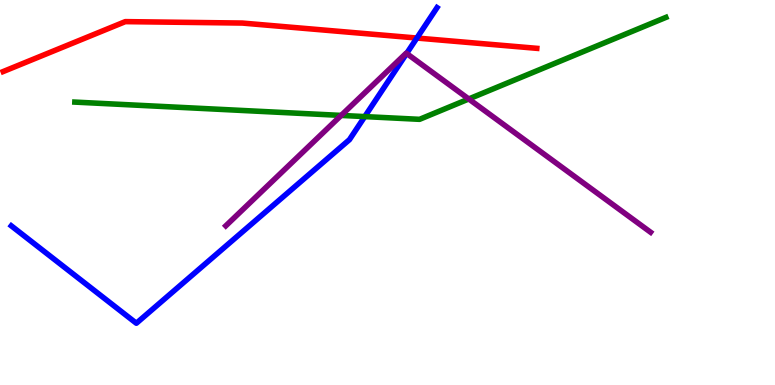[{'lines': ['blue', 'red'], 'intersections': [{'x': 5.38, 'y': 9.01}]}, {'lines': ['green', 'red'], 'intersections': []}, {'lines': ['purple', 'red'], 'intersections': []}, {'lines': ['blue', 'green'], 'intersections': [{'x': 4.71, 'y': 6.97}]}, {'lines': ['blue', 'purple'], 'intersections': [{'x': 5.25, 'y': 8.61}]}, {'lines': ['green', 'purple'], 'intersections': [{'x': 4.4, 'y': 7.0}, {'x': 6.05, 'y': 7.43}]}]